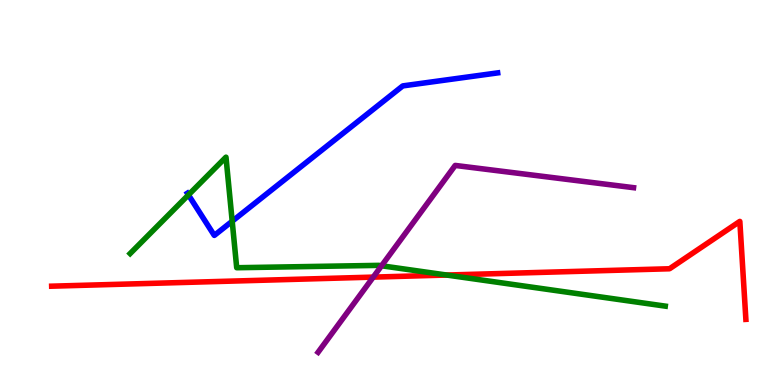[{'lines': ['blue', 'red'], 'intersections': []}, {'lines': ['green', 'red'], 'intersections': [{'x': 5.76, 'y': 2.86}]}, {'lines': ['purple', 'red'], 'intersections': [{'x': 4.82, 'y': 2.8}]}, {'lines': ['blue', 'green'], 'intersections': [{'x': 2.43, 'y': 4.94}, {'x': 3.0, 'y': 4.25}]}, {'lines': ['blue', 'purple'], 'intersections': []}, {'lines': ['green', 'purple'], 'intersections': [{'x': 4.92, 'y': 3.1}]}]